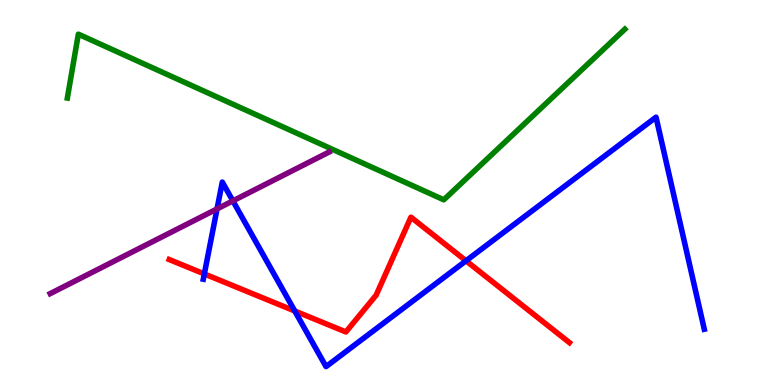[{'lines': ['blue', 'red'], 'intersections': [{'x': 2.64, 'y': 2.88}, {'x': 3.8, 'y': 1.92}, {'x': 6.01, 'y': 3.23}]}, {'lines': ['green', 'red'], 'intersections': []}, {'lines': ['purple', 'red'], 'intersections': []}, {'lines': ['blue', 'green'], 'intersections': []}, {'lines': ['blue', 'purple'], 'intersections': [{'x': 2.8, 'y': 4.57}, {'x': 3.0, 'y': 4.78}]}, {'lines': ['green', 'purple'], 'intersections': []}]